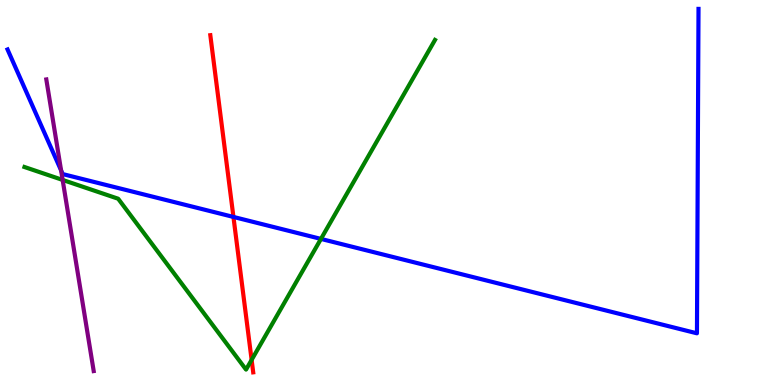[{'lines': ['blue', 'red'], 'intersections': [{'x': 3.01, 'y': 4.37}]}, {'lines': ['green', 'red'], 'intersections': [{'x': 3.25, 'y': 0.652}]}, {'lines': ['purple', 'red'], 'intersections': []}, {'lines': ['blue', 'green'], 'intersections': [{'x': 4.14, 'y': 3.79}]}, {'lines': ['blue', 'purple'], 'intersections': [{'x': 0.788, 'y': 5.57}]}, {'lines': ['green', 'purple'], 'intersections': [{'x': 0.808, 'y': 5.33}]}]